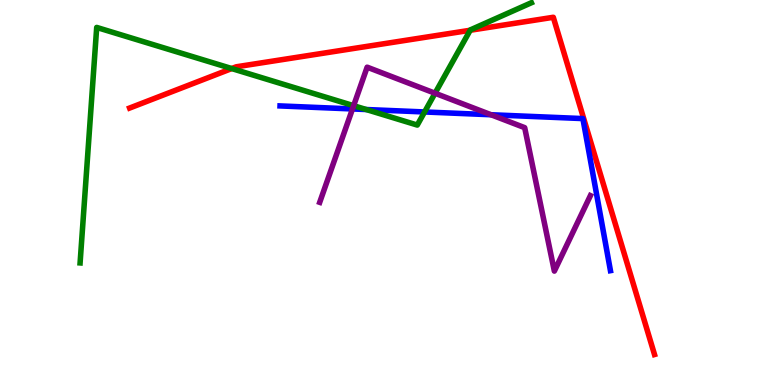[{'lines': ['blue', 'red'], 'intersections': []}, {'lines': ['green', 'red'], 'intersections': [{'x': 2.99, 'y': 8.22}, {'x': 6.07, 'y': 9.21}]}, {'lines': ['purple', 'red'], 'intersections': []}, {'lines': ['blue', 'green'], 'intersections': [{'x': 4.73, 'y': 7.16}, {'x': 5.48, 'y': 7.09}]}, {'lines': ['blue', 'purple'], 'intersections': [{'x': 4.55, 'y': 7.17}, {'x': 6.34, 'y': 7.02}]}, {'lines': ['green', 'purple'], 'intersections': [{'x': 4.56, 'y': 7.25}, {'x': 5.61, 'y': 7.58}]}]